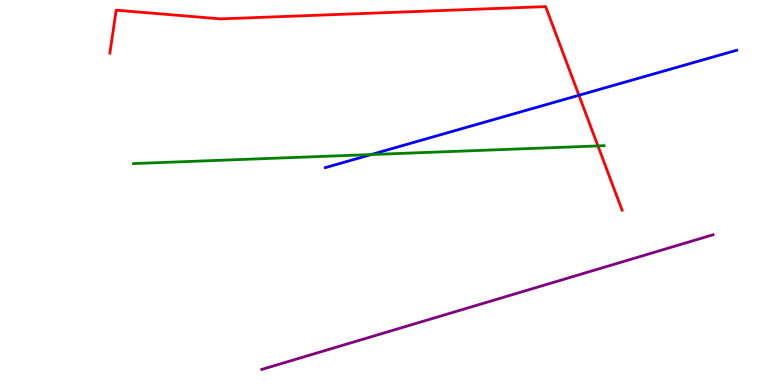[{'lines': ['blue', 'red'], 'intersections': [{'x': 7.47, 'y': 7.53}]}, {'lines': ['green', 'red'], 'intersections': [{'x': 7.72, 'y': 6.21}]}, {'lines': ['purple', 'red'], 'intersections': []}, {'lines': ['blue', 'green'], 'intersections': [{'x': 4.79, 'y': 5.99}]}, {'lines': ['blue', 'purple'], 'intersections': []}, {'lines': ['green', 'purple'], 'intersections': []}]